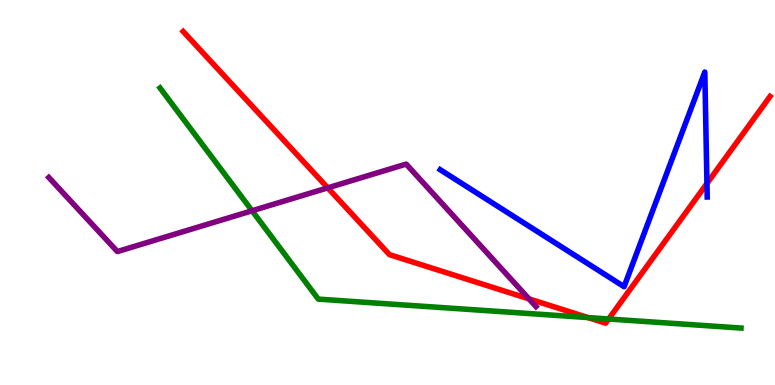[{'lines': ['blue', 'red'], 'intersections': [{'x': 9.12, 'y': 5.23}]}, {'lines': ['green', 'red'], 'intersections': [{'x': 7.59, 'y': 1.75}, {'x': 7.85, 'y': 1.71}]}, {'lines': ['purple', 'red'], 'intersections': [{'x': 4.23, 'y': 5.12}, {'x': 6.83, 'y': 2.24}]}, {'lines': ['blue', 'green'], 'intersections': []}, {'lines': ['blue', 'purple'], 'intersections': []}, {'lines': ['green', 'purple'], 'intersections': [{'x': 3.25, 'y': 4.53}]}]